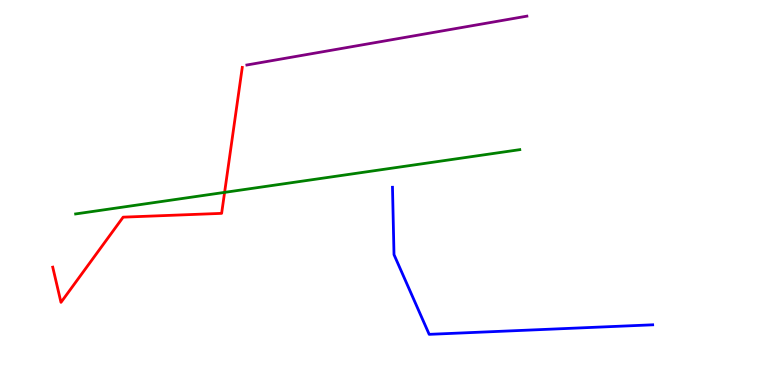[{'lines': ['blue', 'red'], 'intersections': []}, {'lines': ['green', 'red'], 'intersections': [{'x': 2.9, 'y': 5.0}]}, {'lines': ['purple', 'red'], 'intersections': []}, {'lines': ['blue', 'green'], 'intersections': []}, {'lines': ['blue', 'purple'], 'intersections': []}, {'lines': ['green', 'purple'], 'intersections': []}]